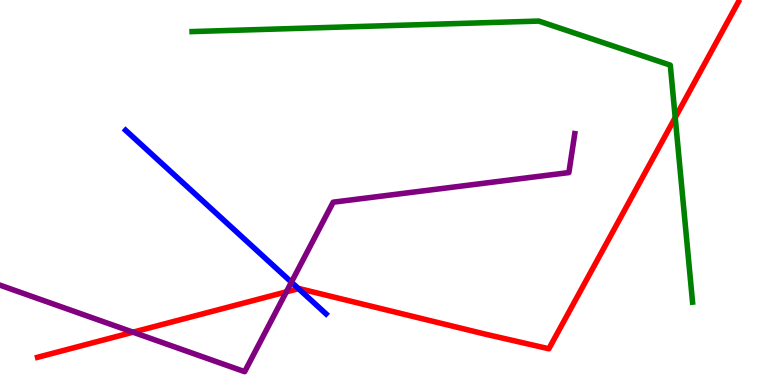[{'lines': ['blue', 'red'], 'intersections': [{'x': 3.85, 'y': 2.5}]}, {'lines': ['green', 'red'], 'intersections': [{'x': 8.71, 'y': 6.95}]}, {'lines': ['purple', 'red'], 'intersections': [{'x': 1.72, 'y': 1.37}, {'x': 3.69, 'y': 2.42}]}, {'lines': ['blue', 'green'], 'intersections': []}, {'lines': ['blue', 'purple'], 'intersections': [{'x': 3.76, 'y': 2.67}]}, {'lines': ['green', 'purple'], 'intersections': []}]